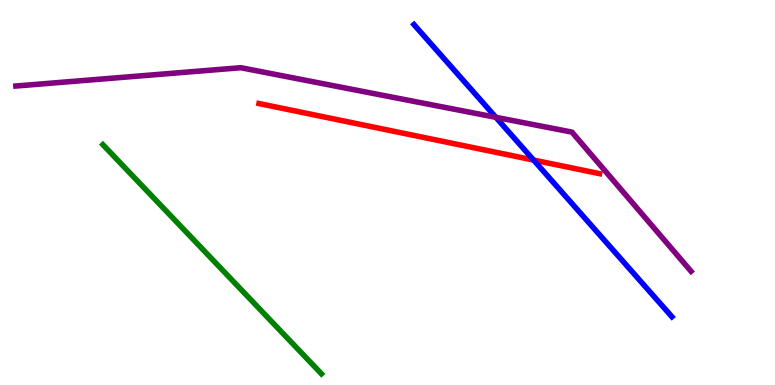[{'lines': ['blue', 'red'], 'intersections': [{'x': 6.89, 'y': 5.84}]}, {'lines': ['green', 'red'], 'intersections': []}, {'lines': ['purple', 'red'], 'intersections': []}, {'lines': ['blue', 'green'], 'intersections': []}, {'lines': ['blue', 'purple'], 'intersections': [{'x': 6.4, 'y': 6.95}]}, {'lines': ['green', 'purple'], 'intersections': []}]